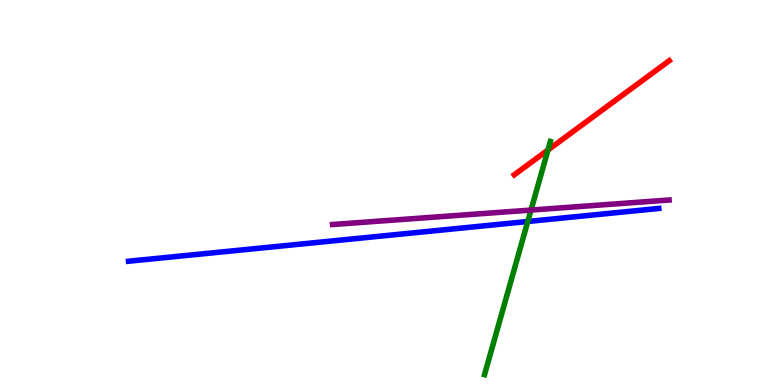[{'lines': ['blue', 'red'], 'intersections': []}, {'lines': ['green', 'red'], 'intersections': [{'x': 7.07, 'y': 6.1}]}, {'lines': ['purple', 'red'], 'intersections': []}, {'lines': ['blue', 'green'], 'intersections': [{'x': 6.81, 'y': 4.25}]}, {'lines': ['blue', 'purple'], 'intersections': []}, {'lines': ['green', 'purple'], 'intersections': [{'x': 6.85, 'y': 4.54}]}]